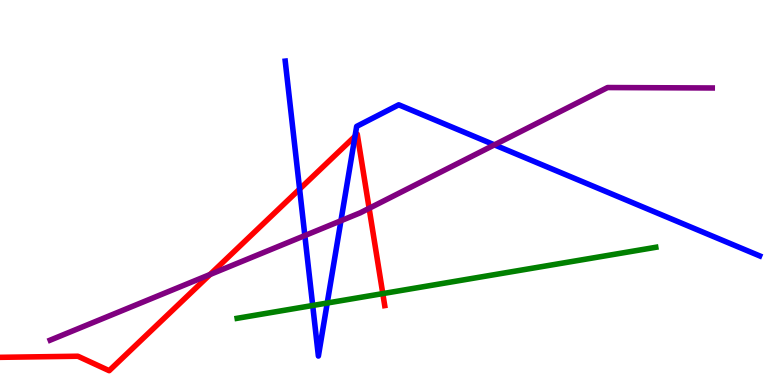[{'lines': ['blue', 'red'], 'intersections': [{'x': 3.87, 'y': 5.09}, {'x': 4.58, 'y': 6.46}]}, {'lines': ['green', 'red'], 'intersections': [{'x': 4.94, 'y': 2.37}]}, {'lines': ['purple', 'red'], 'intersections': [{'x': 2.71, 'y': 2.87}, {'x': 4.76, 'y': 4.59}]}, {'lines': ['blue', 'green'], 'intersections': [{'x': 4.03, 'y': 2.07}, {'x': 4.22, 'y': 2.13}]}, {'lines': ['blue', 'purple'], 'intersections': [{'x': 3.93, 'y': 3.88}, {'x': 4.4, 'y': 4.27}, {'x': 6.38, 'y': 6.24}]}, {'lines': ['green', 'purple'], 'intersections': []}]